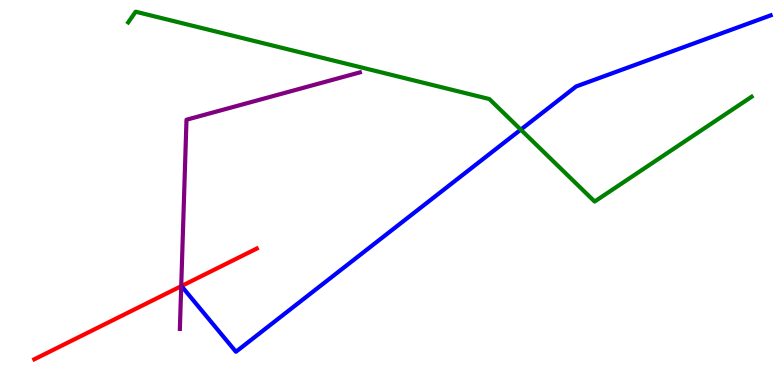[{'lines': ['blue', 'red'], 'intersections': []}, {'lines': ['green', 'red'], 'intersections': []}, {'lines': ['purple', 'red'], 'intersections': [{'x': 2.34, 'y': 2.57}]}, {'lines': ['blue', 'green'], 'intersections': [{'x': 6.72, 'y': 6.63}]}, {'lines': ['blue', 'purple'], 'intersections': []}, {'lines': ['green', 'purple'], 'intersections': []}]